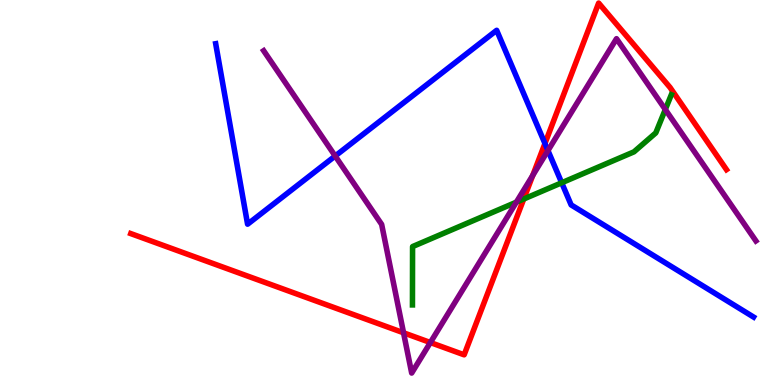[{'lines': ['blue', 'red'], 'intersections': [{'x': 7.03, 'y': 6.27}]}, {'lines': ['green', 'red'], 'intersections': [{'x': 6.76, 'y': 4.83}]}, {'lines': ['purple', 'red'], 'intersections': [{'x': 5.21, 'y': 1.36}, {'x': 5.55, 'y': 1.1}, {'x': 6.87, 'y': 5.44}]}, {'lines': ['blue', 'green'], 'intersections': [{'x': 7.25, 'y': 5.25}]}, {'lines': ['blue', 'purple'], 'intersections': [{'x': 4.33, 'y': 5.95}, {'x': 7.07, 'y': 6.09}]}, {'lines': ['green', 'purple'], 'intersections': [{'x': 6.66, 'y': 4.75}, {'x': 8.58, 'y': 7.16}]}]